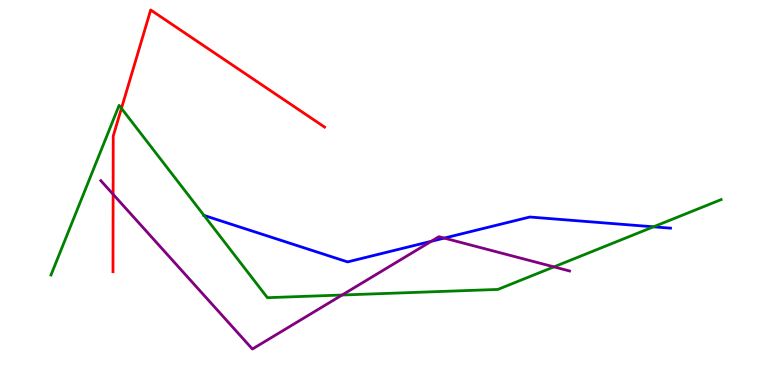[{'lines': ['blue', 'red'], 'intersections': []}, {'lines': ['green', 'red'], 'intersections': [{'x': 1.57, 'y': 7.19}]}, {'lines': ['purple', 'red'], 'intersections': [{'x': 1.46, 'y': 4.95}]}, {'lines': ['blue', 'green'], 'intersections': [{'x': 2.63, 'y': 4.4}, {'x': 8.43, 'y': 4.11}]}, {'lines': ['blue', 'purple'], 'intersections': [{'x': 5.57, 'y': 3.73}, {'x': 5.73, 'y': 3.82}]}, {'lines': ['green', 'purple'], 'intersections': [{'x': 4.41, 'y': 2.34}, {'x': 7.15, 'y': 3.07}]}]